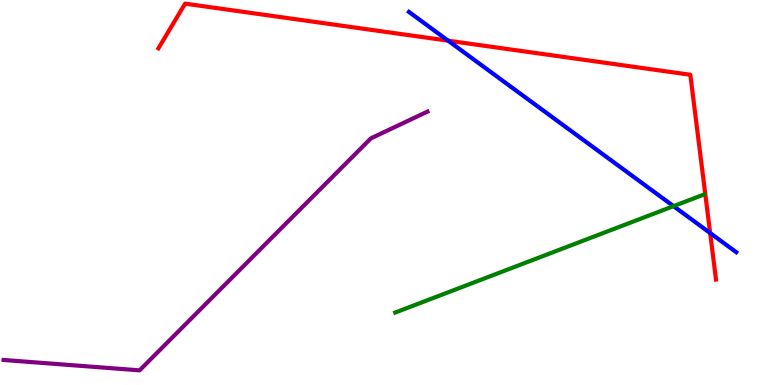[{'lines': ['blue', 'red'], 'intersections': [{'x': 5.78, 'y': 8.94}, {'x': 9.16, 'y': 3.95}]}, {'lines': ['green', 'red'], 'intersections': []}, {'lines': ['purple', 'red'], 'intersections': []}, {'lines': ['blue', 'green'], 'intersections': [{'x': 8.69, 'y': 4.65}]}, {'lines': ['blue', 'purple'], 'intersections': []}, {'lines': ['green', 'purple'], 'intersections': []}]